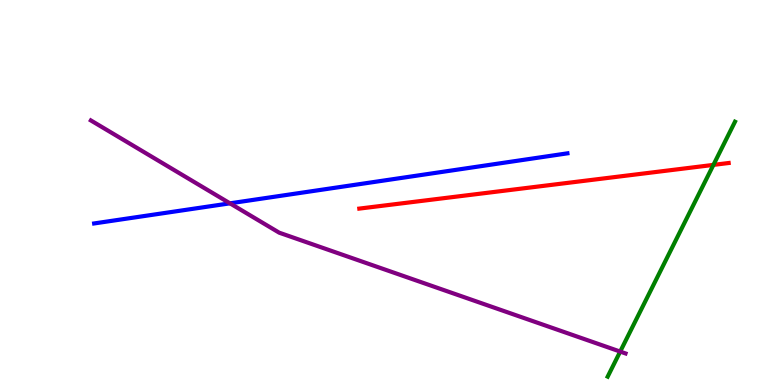[{'lines': ['blue', 'red'], 'intersections': []}, {'lines': ['green', 'red'], 'intersections': [{'x': 9.21, 'y': 5.72}]}, {'lines': ['purple', 'red'], 'intersections': []}, {'lines': ['blue', 'green'], 'intersections': []}, {'lines': ['blue', 'purple'], 'intersections': [{'x': 2.97, 'y': 4.72}]}, {'lines': ['green', 'purple'], 'intersections': [{'x': 8.0, 'y': 0.868}]}]